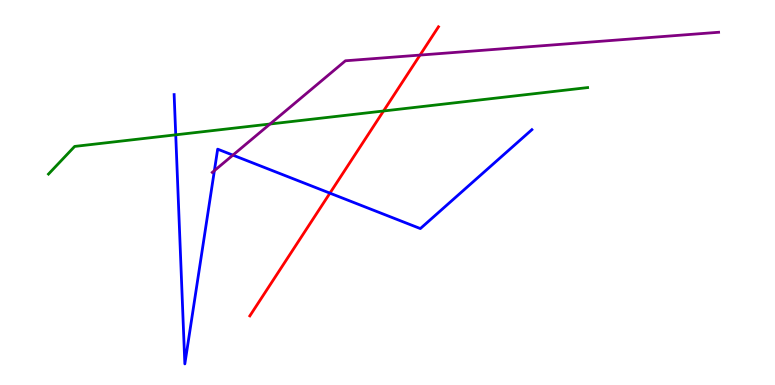[{'lines': ['blue', 'red'], 'intersections': [{'x': 4.26, 'y': 4.98}]}, {'lines': ['green', 'red'], 'intersections': [{'x': 4.95, 'y': 7.12}]}, {'lines': ['purple', 'red'], 'intersections': [{'x': 5.42, 'y': 8.57}]}, {'lines': ['blue', 'green'], 'intersections': [{'x': 2.27, 'y': 6.5}]}, {'lines': ['blue', 'purple'], 'intersections': [{'x': 2.77, 'y': 5.57}, {'x': 3.01, 'y': 5.97}]}, {'lines': ['green', 'purple'], 'intersections': [{'x': 3.48, 'y': 6.78}]}]